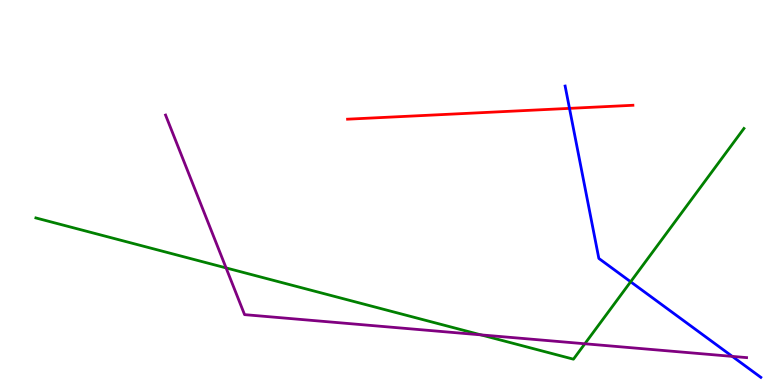[{'lines': ['blue', 'red'], 'intersections': [{'x': 7.35, 'y': 7.19}]}, {'lines': ['green', 'red'], 'intersections': []}, {'lines': ['purple', 'red'], 'intersections': []}, {'lines': ['blue', 'green'], 'intersections': [{'x': 8.14, 'y': 2.68}]}, {'lines': ['blue', 'purple'], 'intersections': [{'x': 9.45, 'y': 0.743}]}, {'lines': ['green', 'purple'], 'intersections': [{'x': 2.92, 'y': 3.04}, {'x': 6.21, 'y': 1.3}, {'x': 7.55, 'y': 1.07}]}]